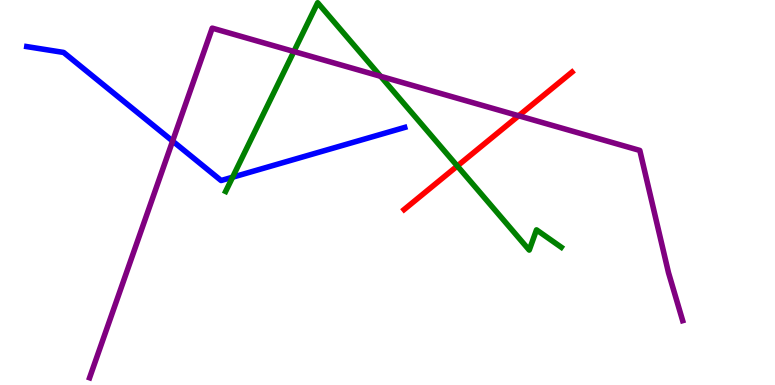[{'lines': ['blue', 'red'], 'intersections': []}, {'lines': ['green', 'red'], 'intersections': [{'x': 5.9, 'y': 5.69}]}, {'lines': ['purple', 'red'], 'intersections': [{'x': 6.69, 'y': 6.99}]}, {'lines': ['blue', 'green'], 'intersections': [{'x': 3.0, 'y': 5.4}]}, {'lines': ['blue', 'purple'], 'intersections': [{'x': 2.23, 'y': 6.34}]}, {'lines': ['green', 'purple'], 'intersections': [{'x': 3.79, 'y': 8.66}, {'x': 4.91, 'y': 8.02}]}]